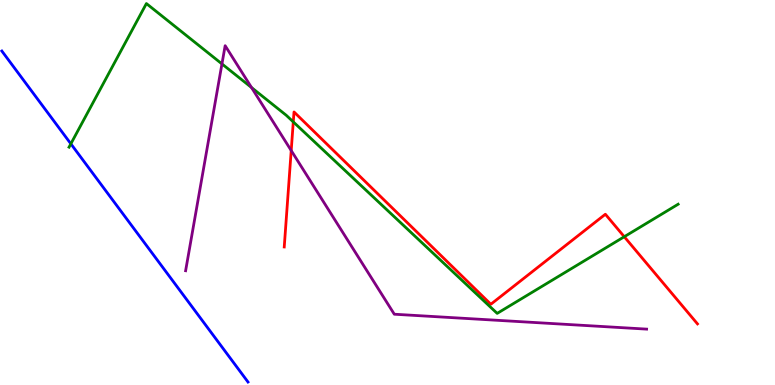[{'lines': ['blue', 'red'], 'intersections': []}, {'lines': ['green', 'red'], 'intersections': [{'x': 3.78, 'y': 6.83}, {'x': 8.06, 'y': 3.85}]}, {'lines': ['purple', 'red'], 'intersections': [{'x': 3.76, 'y': 6.09}]}, {'lines': ['blue', 'green'], 'intersections': [{'x': 0.914, 'y': 6.26}]}, {'lines': ['blue', 'purple'], 'intersections': []}, {'lines': ['green', 'purple'], 'intersections': [{'x': 2.86, 'y': 8.34}, {'x': 3.25, 'y': 7.73}]}]